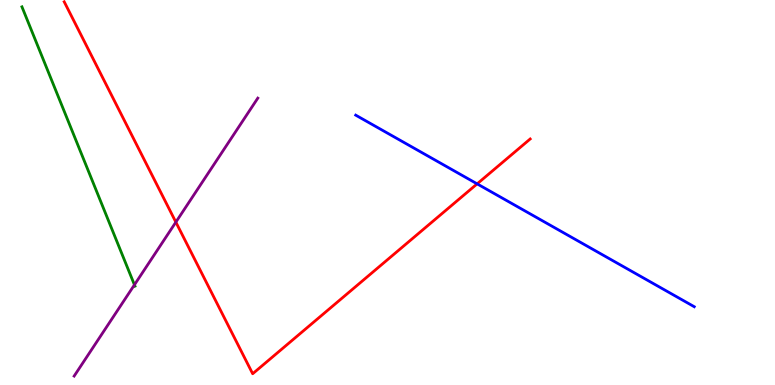[{'lines': ['blue', 'red'], 'intersections': [{'x': 6.16, 'y': 5.22}]}, {'lines': ['green', 'red'], 'intersections': []}, {'lines': ['purple', 'red'], 'intersections': [{'x': 2.27, 'y': 4.23}]}, {'lines': ['blue', 'green'], 'intersections': []}, {'lines': ['blue', 'purple'], 'intersections': []}, {'lines': ['green', 'purple'], 'intersections': [{'x': 1.73, 'y': 2.6}]}]